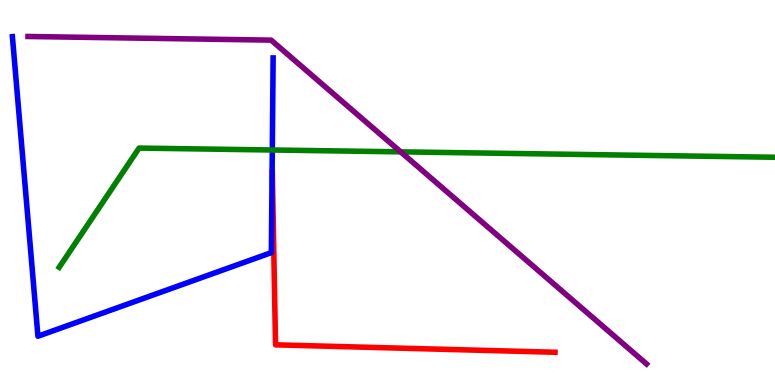[{'lines': ['blue', 'red'], 'intersections': []}, {'lines': ['green', 'red'], 'intersections': []}, {'lines': ['purple', 'red'], 'intersections': []}, {'lines': ['blue', 'green'], 'intersections': [{'x': 3.51, 'y': 6.1}]}, {'lines': ['blue', 'purple'], 'intersections': []}, {'lines': ['green', 'purple'], 'intersections': [{'x': 5.17, 'y': 6.06}]}]